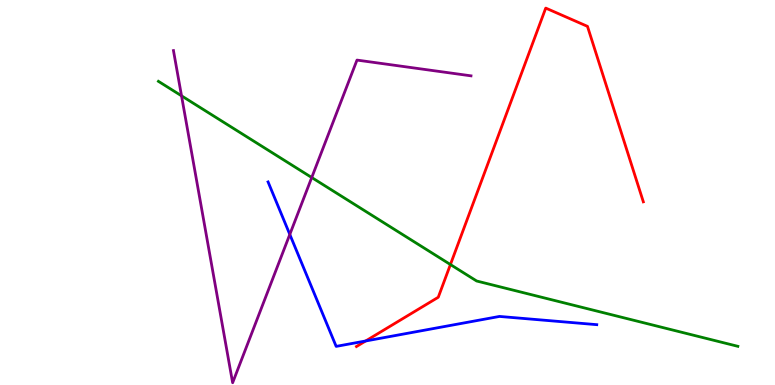[{'lines': ['blue', 'red'], 'intersections': [{'x': 4.72, 'y': 1.14}]}, {'lines': ['green', 'red'], 'intersections': [{'x': 5.81, 'y': 3.13}]}, {'lines': ['purple', 'red'], 'intersections': []}, {'lines': ['blue', 'green'], 'intersections': []}, {'lines': ['blue', 'purple'], 'intersections': [{'x': 3.74, 'y': 3.91}]}, {'lines': ['green', 'purple'], 'intersections': [{'x': 2.34, 'y': 7.51}, {'x': 4.02, 'y': 5.39}]}]